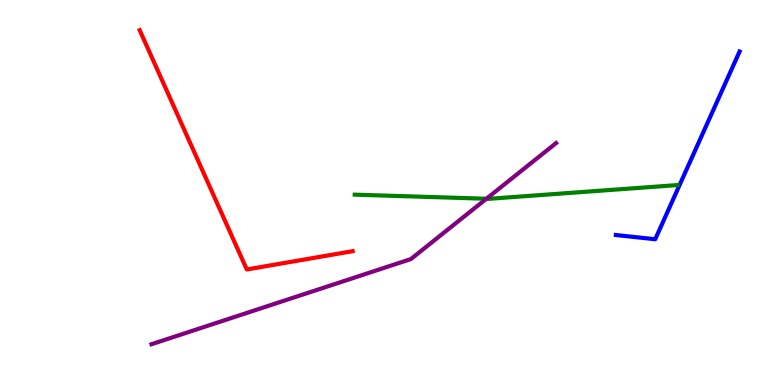[{'lines': ['blue', 'red'], 'intersections': []}, {'lines': ['green', 'red'], 'intersections': []}, {'lines': ['purple', 'red'], 'intersections': []}, {'lines': ['blue', 'green'], 'intersections': []}, {'lines': ['blue', 'purple'], 'intersections': []}, {'lines': ['green', 'purple'], 'intersections': [{'x': 6.28, 'y': 4.84}]}]